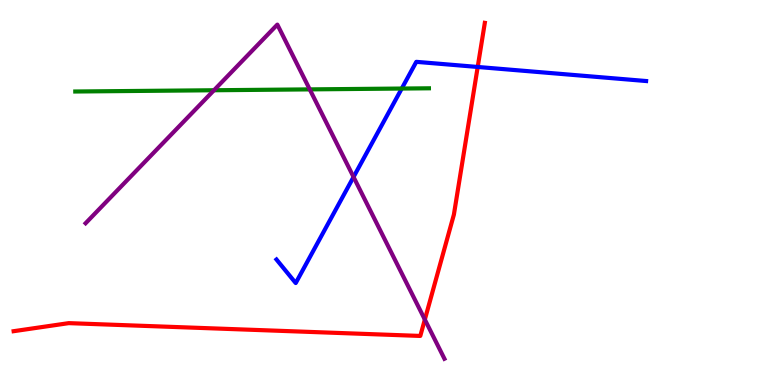[{'lines': ['blue', 'red'], 'intersections': [{'x': 6.16, 'y': 8.26}]}, {'lines': ['green', 'red'], 'intersections': []}, {'lines': ['purple', 'red'], 'intersections': [{'x': 5.48, 'y': 1.7}]}, {'lines': ['blue', 'green'], 'intersections': [{'x': 5.18, 'y': 7.7}]}, {'lines': ['blue', 'purple'], 'intersections': [{'x': 4.56, 'y': 5.4}]}, {'lines': ['green', 'purple'], 'intersections': [{'x': 2.76, 'y': 7.66}, {'x': 4.0, 'y': 7.68}]}]